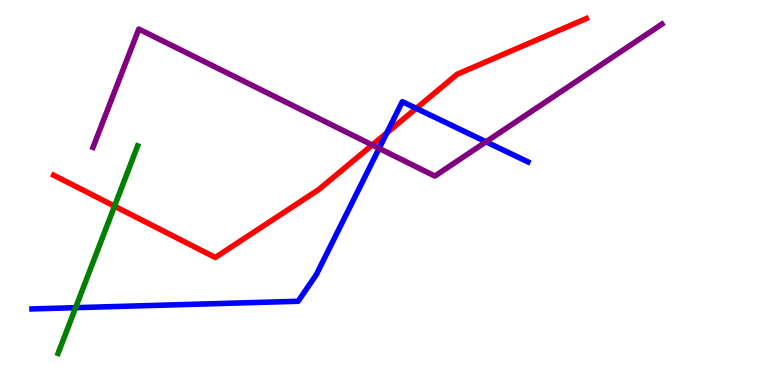[{'lines': ['blue', 'red'], 'intersections': [{'x': 4.99, 'y': 6.55}, {'x': 5.37, 'y': 7.19}]}, {'lines': ['green', 'red'], 'intersections': [{'x': 1.48, 'y': 4.64}]}, {'lines': ['purple', 'red'], 'intersections': [{'x': 4.8, 'y': 6.23}]}, {'lines': ['blue', 'green'], 'intersections': [{'x': 0.976, 'y': 2.01}]}, {'lines': ['blue', 'purple'], 'intersections': [{'x': 4.89, 'y': 6.15}, {'x': 6.27, 'y': 6.32}]}, {'lines': ['green', 'purple'], 'intersections': []}]